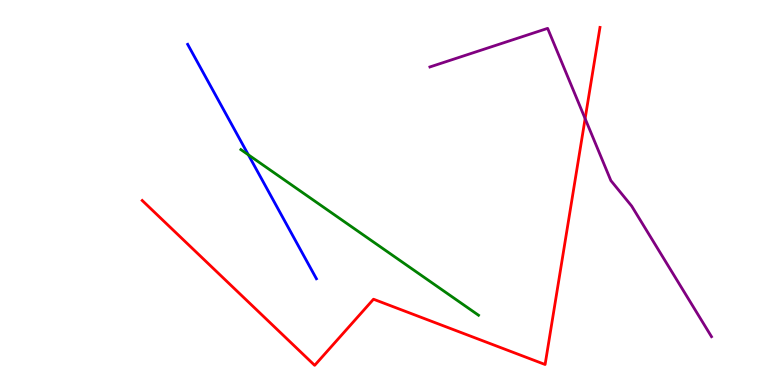[{'lines': ['blue', 'red'], 'intersections': []}, {'lines': ['green', 'red'], 'intersections': []}, {'lines': ['purple', 'red'], 'intersections': [{'x': 7.55, 'y': 6.92}]}, {'lines': ['blue', 'green'], 'intersections': [{'x': 3.2, 'y': 5.98}]}, {'lines': ['blue', 'purple'], 'intersections': []}, {'lines': ['green', 'purple'], 'intersections': []}]